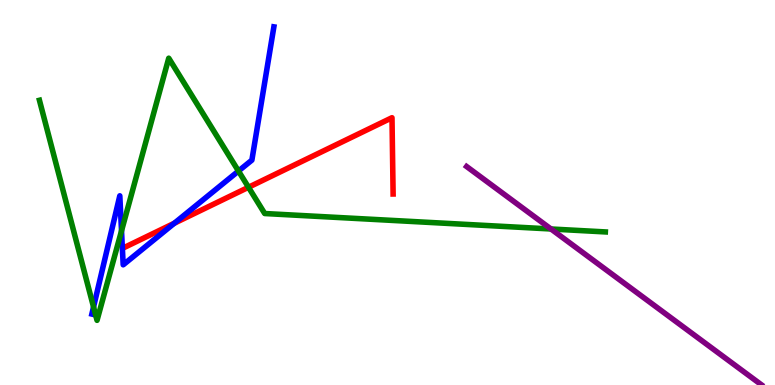[{'lines': ['blue', 'red'], 'intersections': [{'x': 2.25, 'y': 4.2}]}, {'lines': ['green', 'red'], 'intersections': [{'x': 3.21, 'y': 5.14}]}, {'lines': ['purple', 'red'], 'intersections': []}, {'lines': ['blue', 'green'], 'intersections': [{'x': 1.21, 'y': 2.03}, {'x': 1.57, 'y': 4.0}, {'x': 3.08, 'y': 5.56}]}, {'lines': ['blue', 'purple'], 'intersections': []}, {'lines': ['green', 'purple'], 'intersections': [{'x': 7.11, 'y': 4.05}]}]